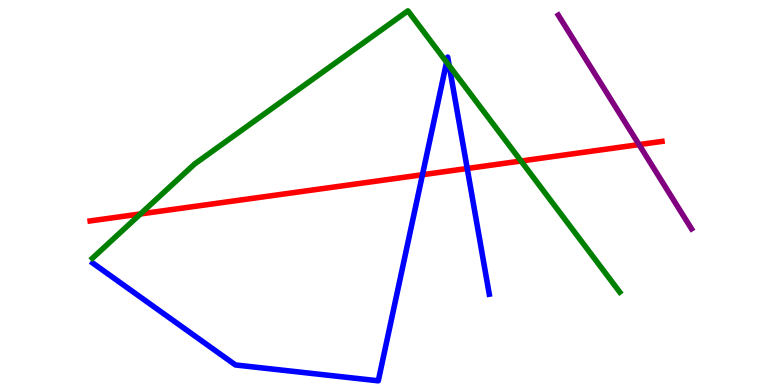[{'lines': ['blue', 'red'], 'intersections': [{'x': 5.45, 'y': 5.46}, {'x': 6.03, 'y': 5.62}]}, {'lines': ['green', 'red'], 'intersections': [{'x': 1.81, 'y': 4.44}, {'x': 6.72, 'y': 5.82}]}, {'lines': ['purple', 'red'], 'intersections': [{'x': 8.25, 'y': 6.24}]}, {'lines': ['blue', 'green'], 'intersections': [{'x': 5.76, 'y': 8.39}, {'x': 5.8, 'y': 8.3}]}, {'lines': ['blue', 'purple'], 'intersections': []}, {'lines': ['green', 'purple'], 'intersections': []}]